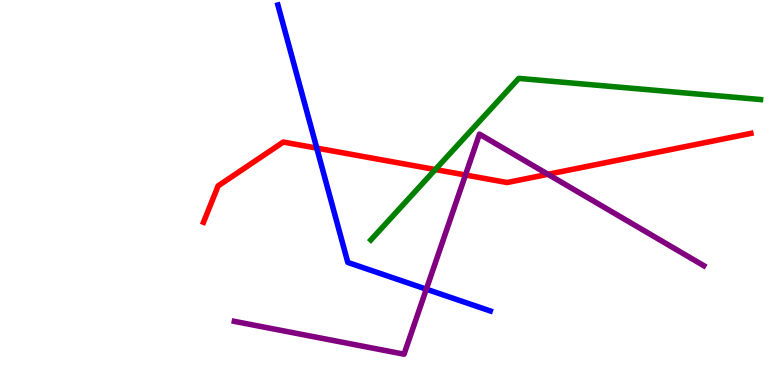[{'lines': ['blue', 'red'], 'intersections': [{'x': 4.09, 'y': 6.15}]}, {'lines': ['green', 'red'], 'intersections': [{'x': 5.62, 'y': 5.6}]}, {'lines': ['purple', 'red'], 'intersections': [{'x': 6.01, 'y': 5.45}, {'x': 7.07, 'y': 5.47}]}, {'lines': ['blue', 'green'], 'intersections': []}, {'lines': ['blue', 'purple'], 'intersections': [{'x': 5.5, 'y': 2.49}]}, {'lines': ['green', 'purple'], 'intersections': []}]